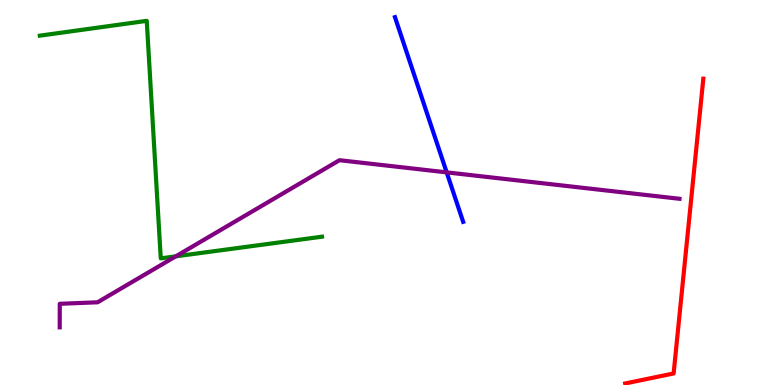[{'lines': ['blue', 'red'], 'intersections': []}, {'lines': ['green', 'red'], 'intersections': []}, {'lines': ['purple', 'red'], 'intersections': []}, {'lines': ['blue', 'green'], 'intersections': []}, {'lines': ['blue', 'purple'], 'intersections': [{'x': 5.76, 'y': 5.52}]}, {'lines': ['green', 'purple'], 'intersections': [{'x': 2.27, 'y': 3.34}]}]